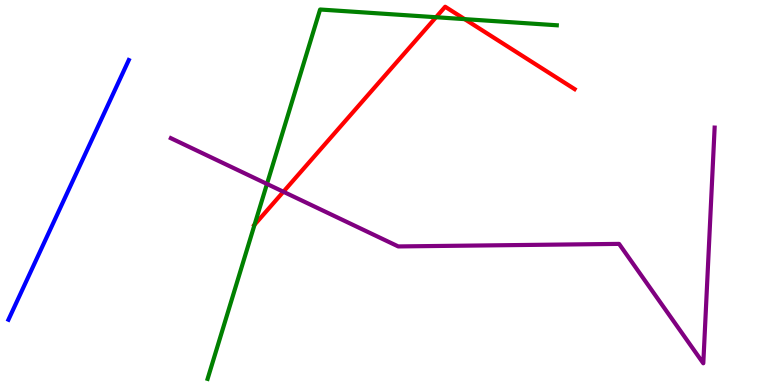[{'lines': ['blue', 'red'], 'intersections': []}, {'lines': ['green', 'red'], 'intersections': [{'x': 3.28, 'y': 4.16}, {'x': 5.63, 'y': 9.55}, {'x': 6.0, 'y': 9.5}]}, {'lines': ['purple', 'red'], 'intersections': [{'x': 3.66, 'y': 5.02}]}, {'lines': ['blue', 'green'], 'intersections': []}, {'lines': ['blue', 'purple'], 'intersections': []}, {'lines': ['green', 'purple'], 'intersections': [{'x': 3.44, 'y': 5.22}]}]